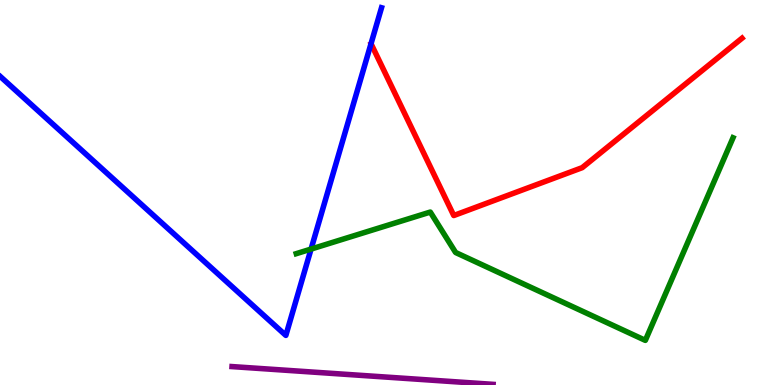[{'lines': ['blue', 'red'], 'intersections': []}, {'lines': ['green', 'red'], 'intersections': []}, {'lines': ['purple', 'red'], 'intersections': []}, {'lines': ['blue', 'green'], 'intersections': [{'x': 4.01, 'y': 3.53}]}, {'lines': ['blue', 'purple'], 'intersections': []}, {'lines': ['green', 'purple'], 'intersections': []}]